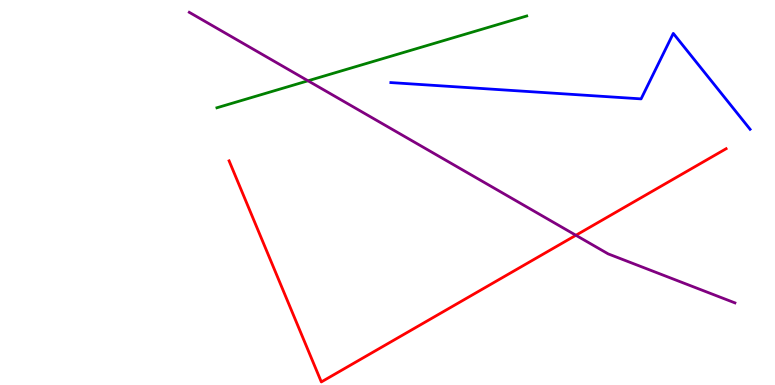[{'lines': ['blue', 'red'], 'intersections': []}, {'lines': ['green', 'red'], 'intersections': []}, {'lines': ['purple', 'red'], 'intersections': [{'x': 7.43, 'y': 3.89}]}, {'lines': ['blue', 'green'], 'intersections': []}, {'lines': ['blue', 'purple'], 'intersections': []}, {'lines': ['green', 'purple'], 'intersections': [{'x': 3.97, 'y': 7.9}]}]